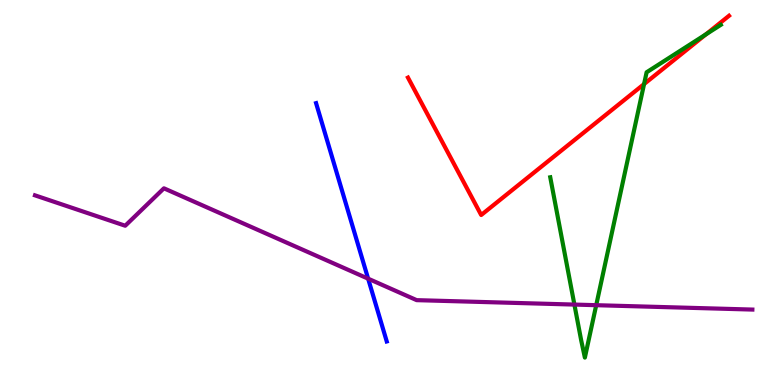[{'lines': ['blue', 'red'], 'intersections': []}, {'lines': ['green', 'red'], 'intersections': [{'x': 8.31, 'y': 7.82}, {'x': 9.11, 'y': 9.11}]}, {'lines': ['purple', 'red'], 'intersections': []}, {'lines': ['blue', 'green'], 'intersections': []}, {'lines': ['blue', 'purple'], 'intersections': [{'x': 4.75, 'y': 2.76}]}, {'lines': ['green', 'purple'], 'intersections': [{'x': 7.41, 'y': 2.09}, {'x': 7.69, 'y': 2.07}]}]